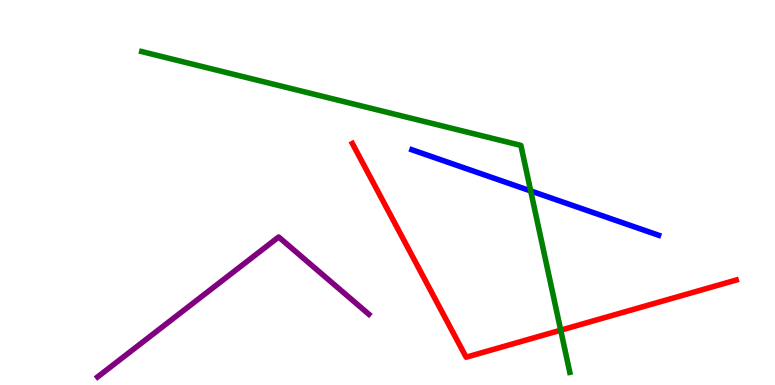[{'lines': ['blue', 'red'], 'intersections': []}, {'lines': ['green', 'red'], 'intersections': [{'x': 7.23, 'y': 1.42}]}, {'lines': ['purple', 'red'], 'intersections': []}, {'lines': ['blue', 'green'], 'intersections': [{'x': 6.85, 'y': 5.04}]}, {'lines': ['blue', 'purple'], 'intersections': []}, {'lines': ['green', 'purple'], 'intersections': []}]